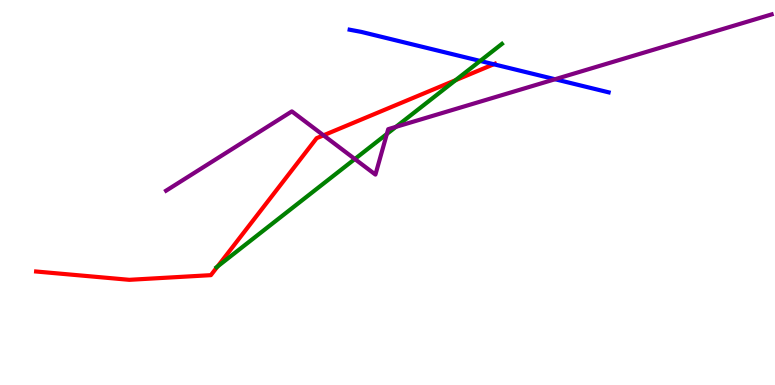[{'lines': ['blue', 'red'], 'intersections': [{'x': 6.37, 'y': 8.33}]}, {'lines': ['green', 'red'], 'intersections': [{'x': 2.81, 'y': 3.08}, {'x': 5.88, 'y': 7.92}]}, {'lines': ['purple', 'red'], 'intersections': [{'x': 4.17, 'y': 6.49}]}, {'lines': ['blue', 'green'], 'intersections': [{'x': 6.2, 'y': 8.42}]}, {'lines': ['blue', 'purple'], 'intersections': [{'x': 7.16, 'y': 7.94}]}, {'lines': ['green', 'purple'], 'intersections': [{'x': 4.58, 'y': 5.87}, {'x': 4.99, 'y': 6.52}, {'x': 5.11, 'y': 6.7}]}]